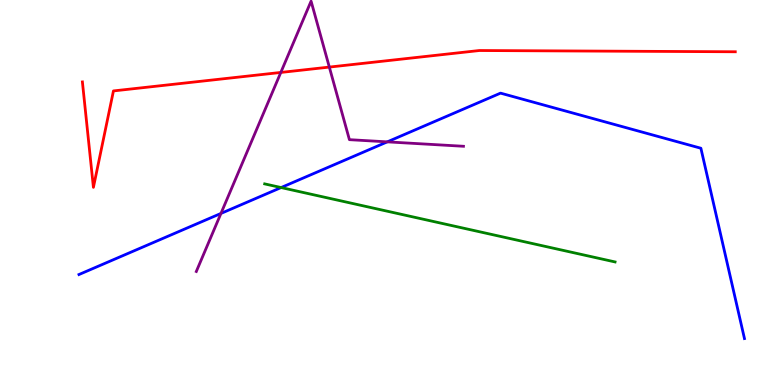[{'lines': ['blue', 'red'], 'intersections': []}, {'lines': ['green', 'red'], 'intersections': []}, {'lines': ['purple', 'red'], 'intersections': [{'x': 3.62, 'y': 8.12}, {'x': 4.25, 'y': 8.26}]}, {'lines': ['blue', 'green'], 'intersections': [{'x': 3.63, 'y': 5.13}]}, {'lines': ['blue', 'purple'], 'intersections': [{'x': 2.85, 'y': 4.46}, {'x': 5.0, 'y': 6.32}]}, {'lines': ['green', 'purple'], 'intersections': []}]